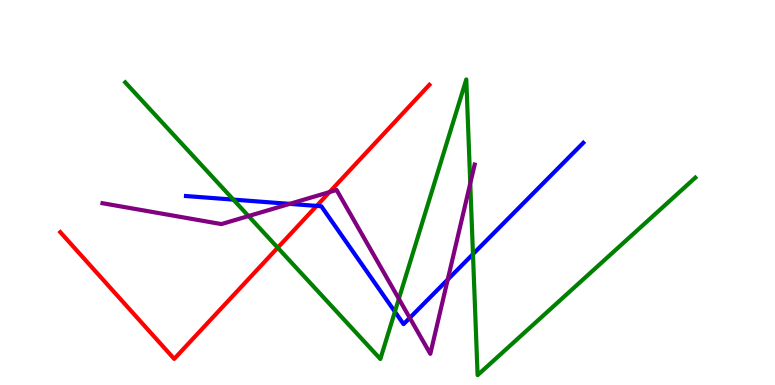[{'lines': ['blue', 'red'], 'intersections': [{'x': 4.09, 'y': 4.65}]}, {'lines': ['green', 'red'], 'intersections': [{'x': 3.58, 'y': 3.57}]}, {'lines': ['purple', 'red'], 'intersections': [{'x': 4.25, 'y': 5.01}]}, {'lines': ['blue', 'green'], 'intersections': [{'x': 3.01, 'y': 4.82}, {'x': 5.1, 'y': 1.9}, {'x': 6.1, 'y': 3.4}]}, {'lines': ['blue', 'purple'], 'intersections': [{'x': 3.74, 'y': 4.7}, {'x': 5.29, 'y': 1.74}, {'x': 5.78, 'y': 2.74}]}, {'lines': ['green', 'purple'], 'intersections': [{'x': 3.21, 'y': 4.39}, {'x': 5.15, 'y': 2.24}, {'x': 6.07, 'y': 5.24}]}]